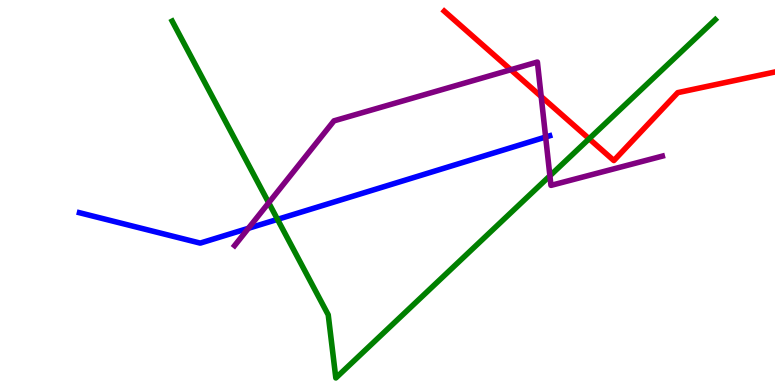[{'lines': ['blue', 'red'], 'intersections': []}, {'lines': ['green', 'red'], 'intersections': [{'x': 7.6, 'y': 6.4}]}, {'lines': ['purple', 'red'], 'intersections': [{'x': 6.59, 'y': 8.19}, {'x': 6.98, 'y': 7.49}]}, {'lines': ['blue', 'green'], 'intersections': [{'x': 3.58, 'y': 4.3}]}, {'lines': ['blue', 'purple'], 'intersections': [{'x': 3.2, 'y': 4.07}, {'x': 7.04, 'y': 6.44}]}, {'lines': ['green', 'purple'], 'intersections': [{'x': 3.47, 'y': 4.73}, {'x': 7.1, 'y': 5.43}]}]